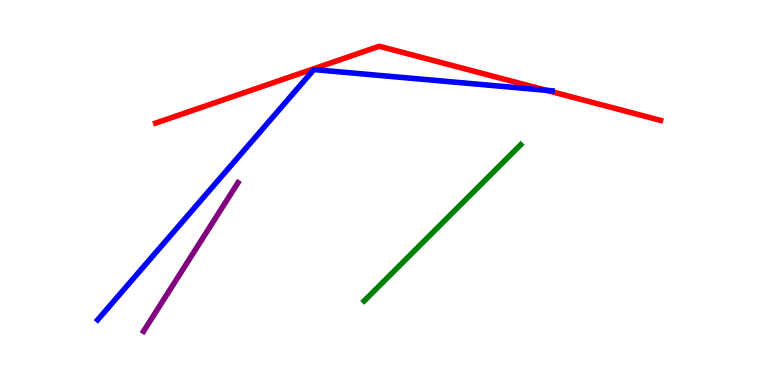[{'lines': ['blue', 'red'], 'intersections': [{'x': 7.05, 'y': 7.65}]}, {'lines': ['green', 'red'], 'intersections': []}, {'lines': ['purple', 'red'], 'intersections': []}, {'lines': ['blue', 'green'], 'intersections': []}, {'lines': ['blue', 'purple'], 'intersections': []}, {'lines': ['green', 'purple'], 'intersections': []}]